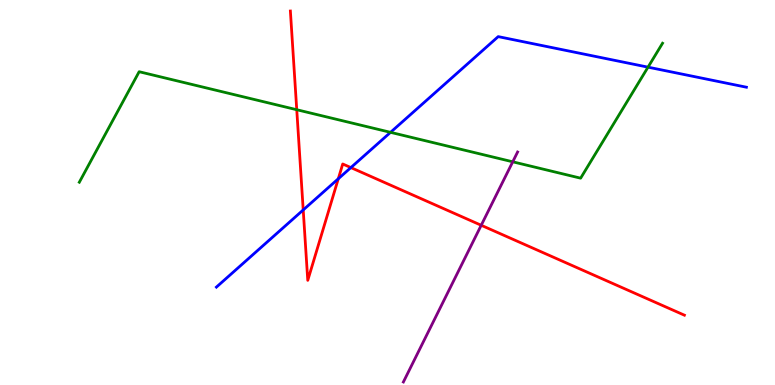[{'lines': ['blue', 'red'], 'intersections': [{'x': 3.91, 'y': 4.55}, {'x': 4.37, 'y': 5.36}, {'x': 4.53, 'y': 5.65}]}, {'lines': ['green', 'red'], 'intersections': [{'x': 3.83, 'y': 7.15}]}, {'lines': ['purple', 'red'], 'intersections': [{'x': 6.21, 'y': 4.15}]}, {'lines': ['blue', 'green'], 'intersections': [{'x': 5.04, 'y': 6.56}, {'x': 8.36, 'y': 8.26}]}, {'lines': ['blue', 'purple'], 'intersections': []}, {'lines': ['green', 'purple'], 'intersections': [{'x': 6.62, 'y': 5.8}]}]